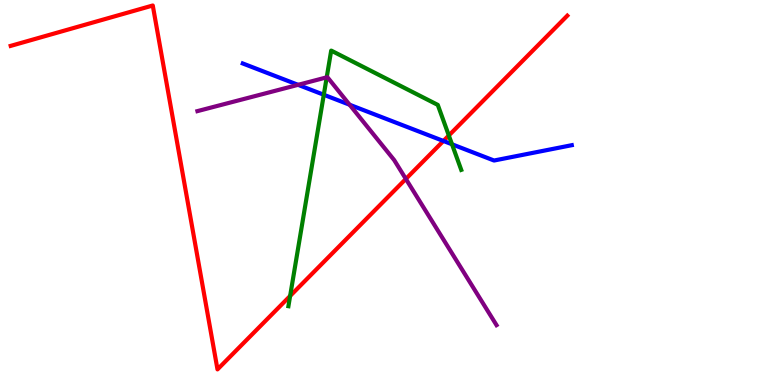[{'lines': ['blue', 'red'], 'intersections': [{'x': 5.72, 'y': 6.34}]}, {'lines': ['green', 'red'], 'intersections': [{'x': 3.74, 'y': 2.31}, {'x': 5.79, 'y': 6.48}]}, {'lines': ['purple', 'red'], 'intersections': [{'x': 5.24, 'y': 5.35}]}, {'lines': ['blue', 'green'], 'intersections': [{'x': 4.18, 'y': 7.54}, {'x': 5.83, 'y': 6.25}]}, {'lines': ['blue', 'purple'], 'intersections': [{'x': 3.85, 'y': 7.8}, {'x': 4.51, 'y': 7.28}]}, {'lines': ['green', 'purple'], 'intersections': [{'x': 4.22, 'y': 7.99}]}]